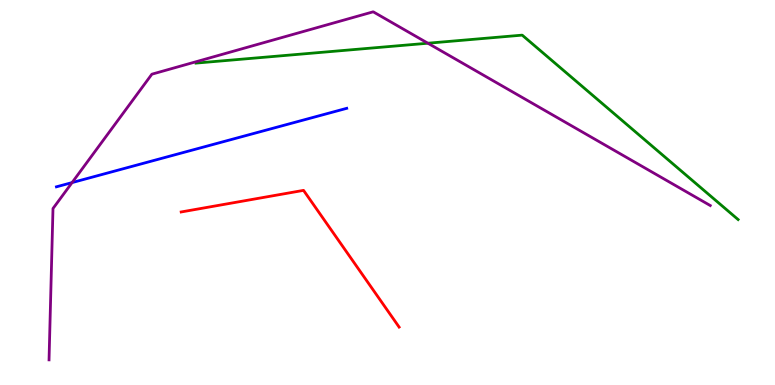[{'lines': ['blue', 'red'], 'intersections': []}, {'lines': ['green', 'red'], 'intersections': []}, {'lines': ['purple', 'red'], 'intersections': []}, {'lines': ['blue', 'green'], 'intersections': []}, {'lines': ['blue', 'purple'], 'intersections': [{'x': 0.93, 'y': 5.26}]}, {'lines': ['green', 'purple'], 'intersections': [{'x': 5.52, 'y': 8.88}]}]